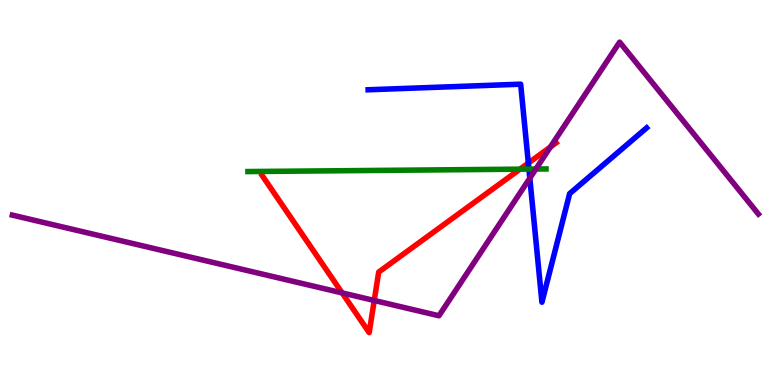[{'lines': ['blue', 'red'], 'intersections': [{'x': 6.82, 'y': 5.76}]}, {'lines': ['green', 'red'], 'intersections': [{'x': 6.71, 'y': 5.61}]}, {'lines': ['purple', 'red'], 'intersections': [{'x': 4.41, 'y': 2.39}, {'x': 4.83, 'y': 2.2}, {'x': 7.1, 'y': 6.18}]}, {'lines': ['blue', 'green'], 'intersections': [{'x': 6.82, 'y': 5.61}]}, {'lines': ['blue', 'purple'], 'intersections': [{'x': 6.84, 'y': 5.37}]}, {'lines': ['green', 'purple'], 'intersections': [{'x': 6.91, 'y': 5.61}]}]